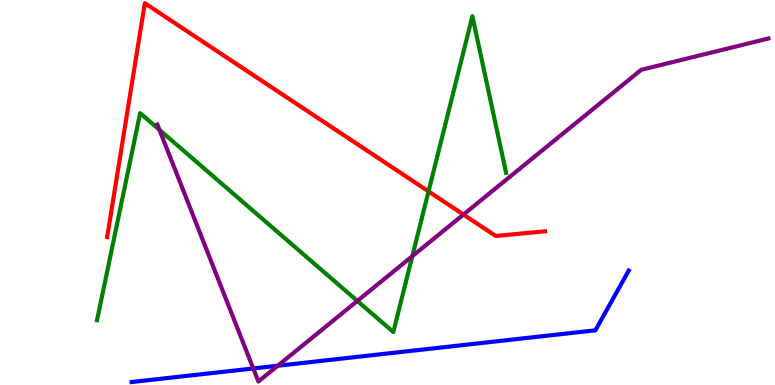[{'lines': ['blue', 'red'], 'intersections': []}, {'lines': ['green', 'red'], 'intersections': [{'x': 5.53, 'y': 5.03}]}, {'lines': ['purple', 'red'], 'intersections': [{'x': 5.98, 'y': 4.43}]}, {'lines': ['blue', 'green'], 'intersections': []}, {'lines': ['blue', 'purple'], 'intersections': [{'x': 3.27, 'y': 0.43}, {'x': 3.58, 'y': 0.501}]}, {'lines': ['green', 'purple'], 'intersections': [{'x': 2.06, 'y': 6.63}, {'x': 4.61, 'y': 2.18}, {'x': 5.32, 'y': 3.35}]}]